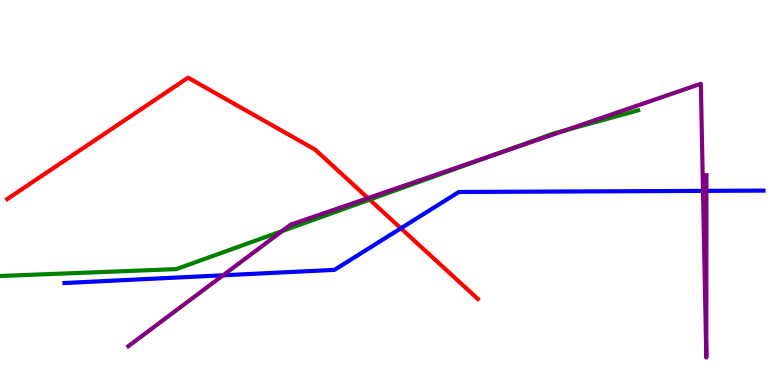[{'lines': ['blue', 'red'], 'intersections': [{'x': 5.17, 'y': 4.07}]}, {'lines': ['green', 'red'], 'intersections': [{'x': 4.77, 'y': 4.81}]}, {'lines': ['purple', 'red'], 'intersections': [{'x': 4.75, 'y': 4.85}]}, {'lines': ['blue', 'green'], 'intersections': []}, {'lines': ['blue', 'purple'], 'intersections': [{'x': 2.88, 'y': 2.85}, {'x': 9.07, 'y': 5.04}, {'x': 9.12, 'y': 5.04}]}, {'lines': ['green', 'purple'], 'intersections': [{'x': 3.64, 'y': 4.0}, {'x': 6.45, 'y': 6.03}, {'x': 7.3, 'y': 6.62}]}]